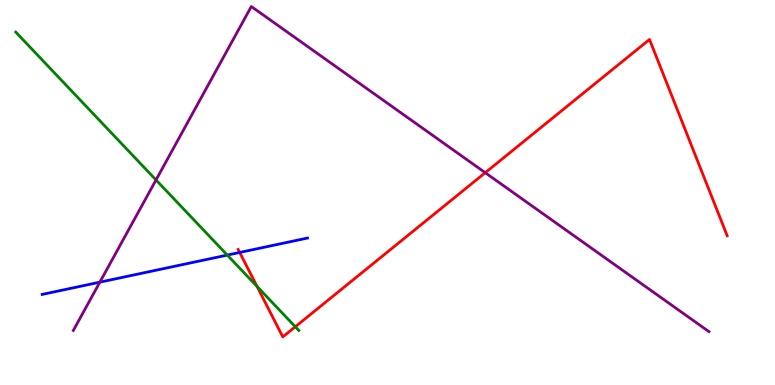[{'lines': ['blue', 'red'], 'intersections': [{'x': 3.09, 'y': 3.44}]}, {'lines': ['green', 'red'], 'intersections': [{'x': 3.32, 'y': 2.56}, {'x': 3.81, 'y': 1.51}]}, {'lines': ['purple', 'red'], 'intersections': [{'x': 6.26, 'y': 5.51}]}, {'lines': ['blue', 'green'], 'intersections': [{'x': 2.93, 'y': 3.37}]}, {'lines': ['blue', 'purple'], 'intersections': [{'x': 1.29, 'y': 2.67}]}, {'lines': ['green', 'purple'], 'intersections': [{'x': 2.01, 'y': 5.33}]}]